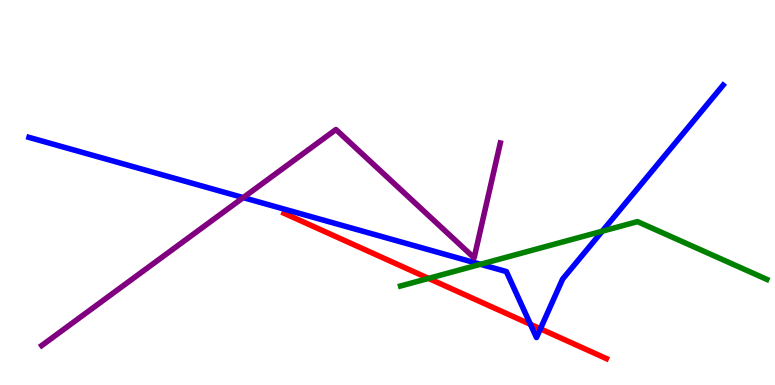[{'lines': ['blue', 'red'], 'intersections': [{'x': 6.84, 'y': 1.58}, {'x': 6.97, 'y': 1.46}]}, {'lines': ['green', 'red'], 'intersections': [{'x': 5.53, 'y': 2.77}]}, {'lines': ['purple', 'red'], 'intersections': []}, {'lines': ['blue', 'green'], 'intersections': [{'x': 6.2, 'y': 3.14}, {'x': 7.77, 'y': 3.99}]}, {'lines': ['blue', 'purple'], 'intersections': [{'x': 3.14, 'y': 4.87}]}, {'lines': ['green', 'purple'], 'intersections': []}]